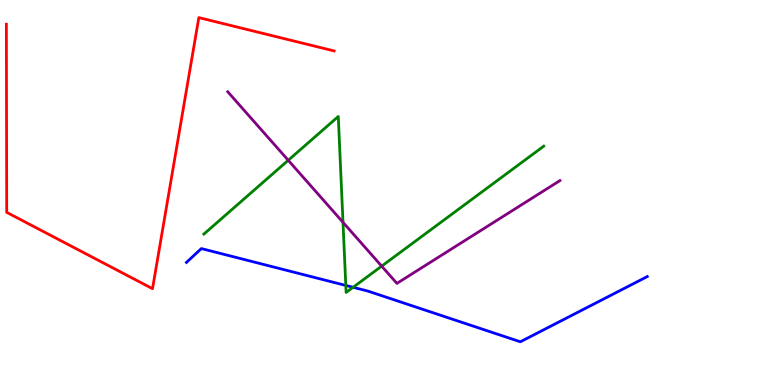[{'lines': ['blue', 'red'], 'intersections': []}, {'lines': ['green', 'red'], 'intersections': []}, {'lines': ['purple', 'red'], 'intersections': []}, {'lines': ['blue', 'green'], 'intersections': [{'x': 4.46, 'y': 2.59}, {'x': 4.56, 'y': 2.54}]}, {'lines': ['blue', 'purple'], 'intersections': []}, {'lines': ['green', 'purple'], 'intersections': [{'x': 3.72, 'y': 5.84}, {'x': 4.43, 'y': 4.23}, {'x': 4.92, 'y': 3.09}]}]